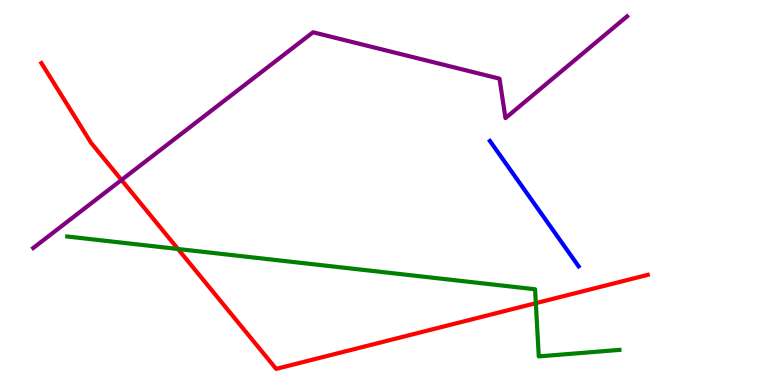[{'lines': ['blue', 'red'], 'intersections': []}, {'lines': ['green', 'red'], 'intersections': [{'x': 2.3, 'y': 3.53}, {'x': 6.91, 'y': 2.13}]}, {'lines': ['purple', 'red'], 'intersections': [{'x': 1.57, 'y': 5.33}]}, {'lines': ['blue', 'green'], 'intersections': []}, {'lines': ['blue', 'purple'], 'intersections': []}, {'lines': ['green', 'purple'], 'intersections': []}]